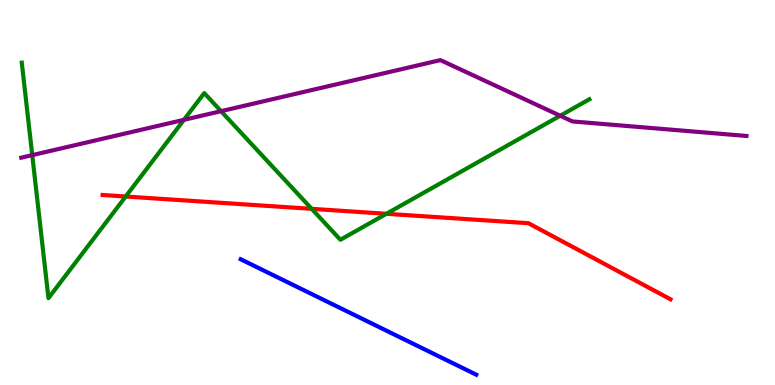[{'lines': ['blue', 'red'], 'intersections': []}, {'lines': ['green', 'red'], 'intersections': [{'x': 1.62, 'y': 4.9}, {'x': 4.02, 'y': 4.58}, {'x': 4.99, 'y': 4.45}]}, {'lines': ['purple', 'red'], 'intersections': []}, {'lines': ['blue', 'green'], 'intersections': []}, {'lines': ['blue', 'purple'], 'intersections': []}, {'lines': ['green', 'purple'], 'intersections': [{'x': 0.416, 'y': 5.97}, {'x': 2.37, 'y': 6.89}, {'x': 2.85, 'y': 7.11}, {'x': 7.23, 'y': 6.99}]}]